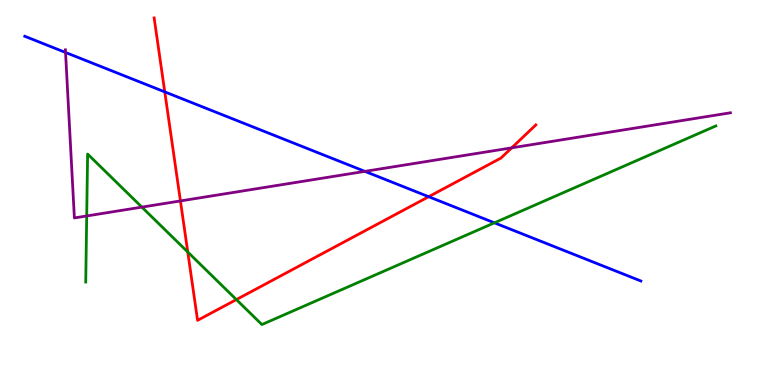[{'lines': ['blue', 'red'], 'intersections': [{'x': 2.13, 'y': 7.61}, {'x': 5.53, 'y': 4.89}]}, {'lines': ['green', 'red'], 'intersections': [{'x': 2.42, 'y': 3.45}, {'x': 3.05, 'y': 2.22}]}, {'lines': ['purple', 'red'], 'intersections': [{'x': 2.33, 'y': 4.78}, {'x': 6.6, 'y': 6.16}]}, {'lines': ['blue', 'green'], 'intersections': [{'x': 6.38, 'y': 4.21}]}, {'lines': ['blue', 'purple'], 'intersections': [{'x': 0.846, 'y': 8.64}, {'x': 4.71, 'y': 5.55}]}, {'lines': ['green', 'purple'], 'intersections': [{'x': 1.12, 'y': 4.39}, {'x': 1.83, 'y': 4.62}]}]